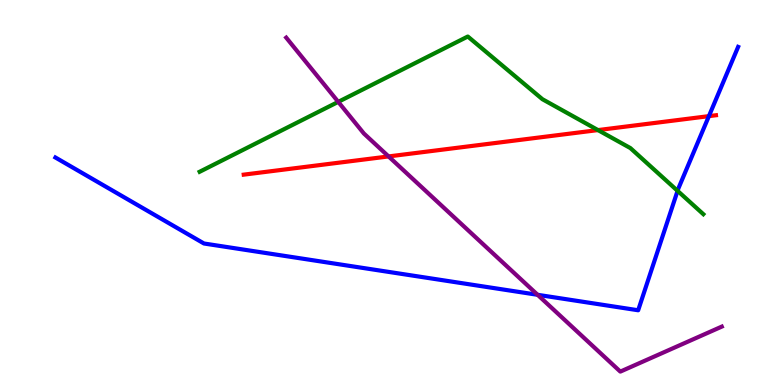[{'lines': ['blue', 'red'], 'intersections': [{'x': 9.15, 'y': 6.98}]}, {'lines': ['green', 'red'], 'intersections': [{'x': 7.72, 'y': 6.62}]}, {'lines': ['purple', 'red'], 'intersections': [{'x': 5.01, 'y': 5.94}]}, {'lines': ['blue', 'green'], 'intersections': [{'x': 8.74, 'y': 5.04}]}, {'lines': ['blue', 'purple'], 'intersections': [{'x': 6.94, 'y': 2.34}]}, {'lines': ['green', 'purple'], 'intersections': [{'x': 4.36, 'y': 7.35}]}]